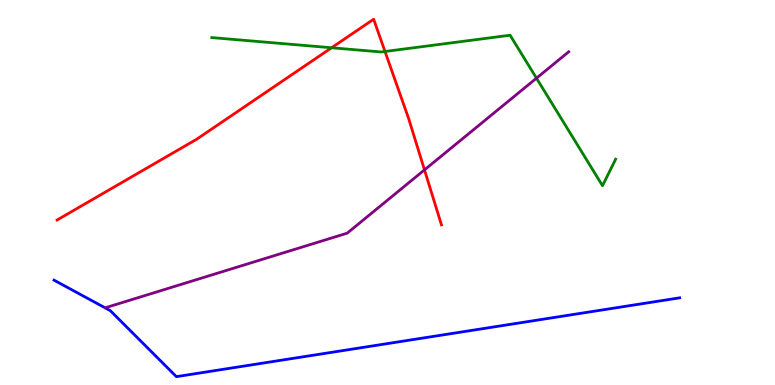[{'lines': ['blue', 'red'], 'intersections': []}, {'lines': ['green', 'red'], 'intersections': [{'x': 4.28, 'y': 8.76}, {'x': 4.97, 'y': 8.66}]}, {'lines': ['purple', 'red'], 'intersections': [{'x': 5.48, 'y': 5.59}]}, {'lines': ['blue', 'green'], 'intersections': []}, {'lines': ['blue', 'purple'], 'intersections': []}, {'lines': ['green', 'purple'], 'intersections': [{'x': 6.92, 'y': 7.97}]}]